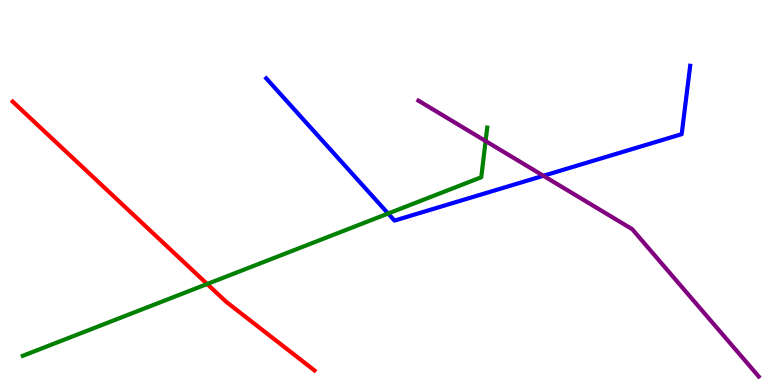[{'lines': ['blue', 'red'], 'intersections': []}, {'lines': ['green', 'red'], 'intersections': [{'x': 2.67, 'y': 2.62}]}, {'lines': ['purple', 'red'], 'intersections': []}, {'lines': ['blue', 'green'], 'intersections': [{'x': 5.01, 'y': 4.45}]}, {'lines': ['blue', 'purple'], 'intersections': [{'x': 7.01, 'y': 5.43}]}, {'lines': ['green', 'purple'], 'intersections': [{'x': 6.27, 'y': 6.34}]}]